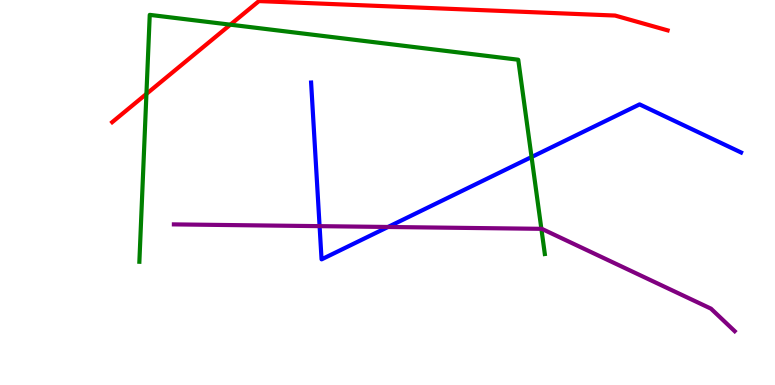[{'lines': ['blue', 'red'], 'intersections': []}, {'lines': ['green', 'red'], 'intersections': [{'x': 1.89, 'y': 7.56}, {'x': 2.97, 'y': 9.36}]}, {'lines': ['purple', 'red'], 'intersections': []}, {'lines': ['blue', 'green'], 'intersections': [{'x': 6.86, 'y': 5.92}]}, {'lines': ['blue', 'purple'], 'intersections': [{'x': 4.12, 'y': 4.13}, {'x': 5.01, 'y': 4.1}]}, {'lines': ['green', 'purple'], 'intersections': [{'x': 6.99, 'y': 4.06}]}]